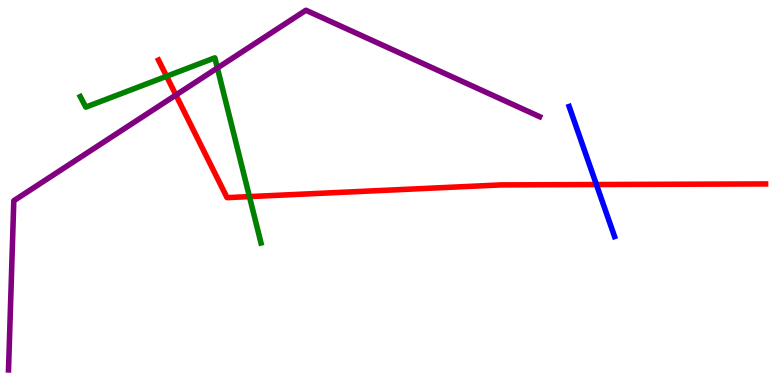[{'lines': ['blue', 'red'], 'intersections': [{'x': 7.7, 'y': 5.21}]}, {'lines': ['green', 'red'], 'intersections': [{'x': 2.15, 'y': 8.02}, {'x': 3.22, 'y': 4.89}]}, {'lines': ['purple', 'red'], 'intersections': [{'x': 2.27, 'y': 7.53}]}, {'lines': ['blue', 'green'], 'intersections': []}, {'lines': ['blue', 'purple'], 'intersections': []}, {'lines': ['green', 'purple'], 'intersections': [{'x': 2.8, 'y': 8.23}]}]